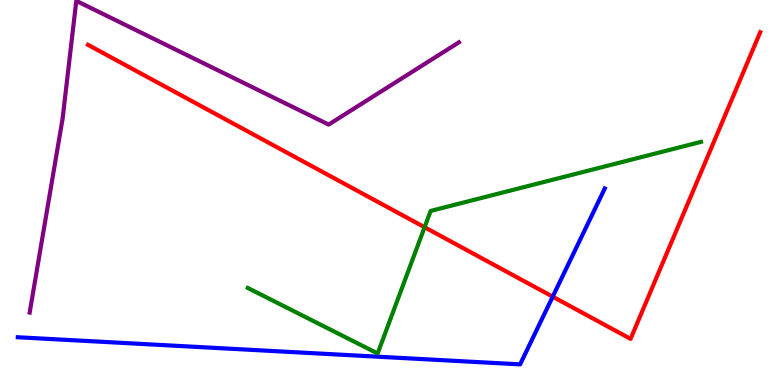[{'lines': ['blue', 'red'], 'intersections': [{'x': 7.13, 'y': 2.29}]}, {'lines': ['green', 'red'], 'intersections': [{'x': 5.48, 'y': 4.1}]}, {'lines': ['purple', 'red'], 'intersections': []}, {'lines': ['blue', 'green'], 'intersections': []}, {'lines': ['blue', 'purple'], 'intersections': []}, {'lines': ['green', 'purple'], 'intersections': []}]